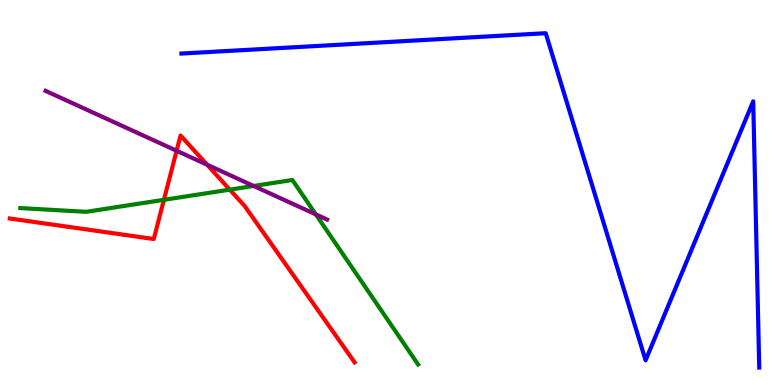[{'lines': ['blue', 'red'], 'intersections': []}, {'lines': ['green', 'red'], 'intersections': [{'x': 2.12, 'y': 4.81}, {'x': 2.96, 'y': 5.07}]}, {'lines': ['purple', 'red'], 'intersections': [{'x': 2.28, 'y': 6.08}, {'x': 2.67, 'y': 5.72}]}, {'lines': ['blue', 'green'], 'intersections': []}, {'lines': ['blue', 'purple'], 'intersections': []}, {'lines': ['green', 'purple'], 'intersections': [{'x': 3.27, 'y': 5.17}, {'x': 4.08, 'y': 4.43}]}]